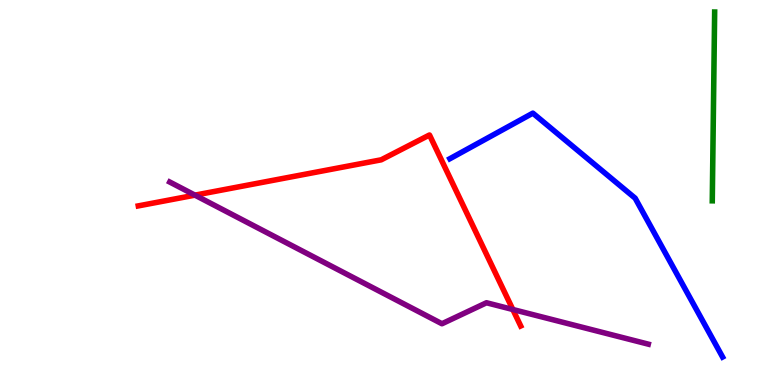[{'lines': ['blue', 'red'], 'intersections': []}, {'lines': ['green', 'red'], 'intersections': []}, {'lines': ['purple', 'red'], 'intersections': [{'x': 2.52, 'y': 4.93}, {'x': 6.62, 'y': 1.96}]}, {'lines': ['blue', 'green'], 'intersections': []}, {'lines': ['blue', 'purple'], 'intersections': []}, {'lines': ['green', 'purple'], 'intersections': []}]